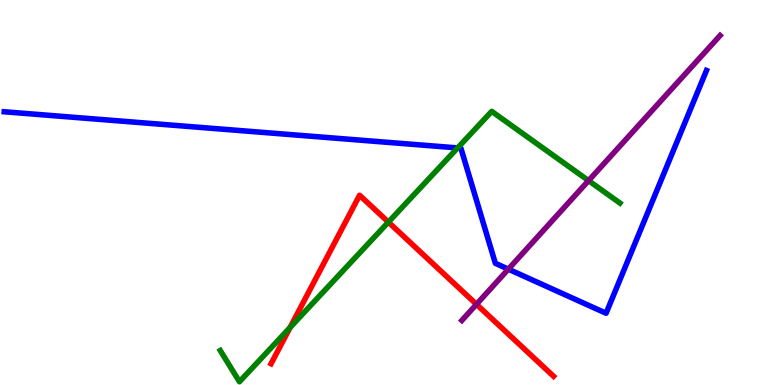[{'lines': ['blue', 'red'], 'intersections': []}, {'lines': ['green', 'red'], 'intersections': [{'x': 3.74, 'y': 1.49}, {'x': 5.01, 'y': 4.23}]}, {'lines': ['purple', 'red'], 'intersections': [{'x': 6.15, 'y': 2.1}]}, {'lines': ['blue', 'green'], 'intersections': [{'x': 5.9, 'y': 6.16}]}, {'lines': ['blue', 'purple'], 'intersections': [{'x': 6.56, 'y': 3.01}]}, {'lines': ['green', 'purple'], 'intersections': [{'x': 7.59, 'y': 5.31}]}]